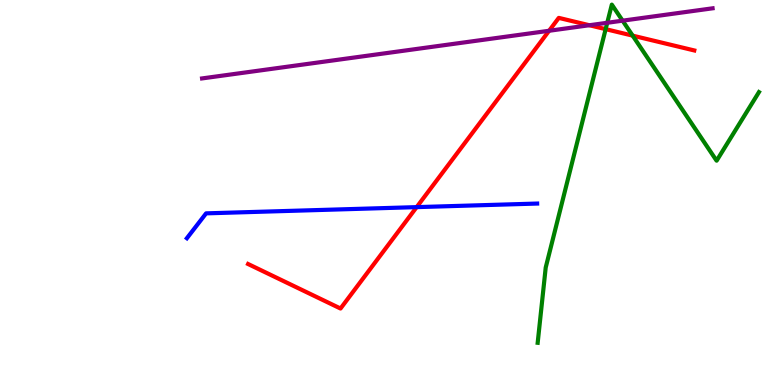[{'lines': ['blue', 'red'], 'intersections': [{'x': 5.38, 'y': 4.62}]}, {'lines': ['green', 'red'], 'intersections': [{'x': 7.81, 'y': 9.24}, {'x': 8.16, 'y': 9.07}]}, {'lines': ['purple', 'red'], 'intersections': [{'x': 7.09, 'y': 9.2}, {'x': 7.6, 'y': 9.34}]}, {'lines': ['blue', 'green'], 'intersections': []}, {'lines': ['blue', 'purple'], 'intersections': []}, {'lines': ['green', 'purple'], 'intersections': [{'x': 7.84, 'y': 9.41}, {'x': 8.03, 'y': 9.46}]}]